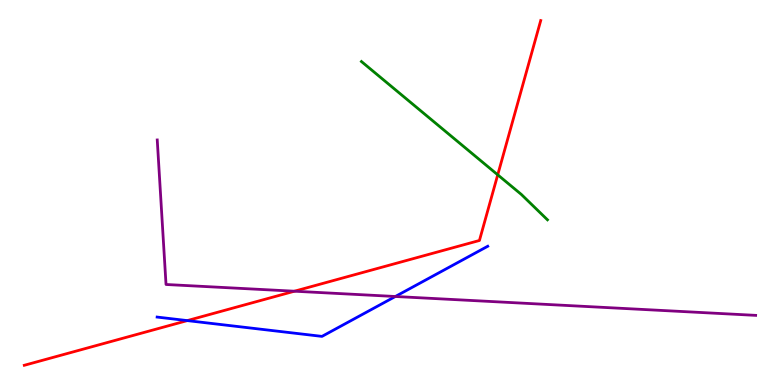[{'lines': ['blue', 'red'], 'intersections': [{'x': 2.42, 'y': 1.67}]}, {'lines': ['green', 'red'], 'intersections': [{'x': 6.42, 'y': 5.46}]}, {'lines': ['purple', 'red'], 'intersections': [{'x': 3.8, 'y': 2.44}]}, {'lines': ['blue', 'green'], 'intersections': []}, {'lines': ['blue', 'purple'], 'intersections': [{'x': 5.1, 'y': 2.3}]}, {'lines': ['green', 'purple'], 'intersections': []}]